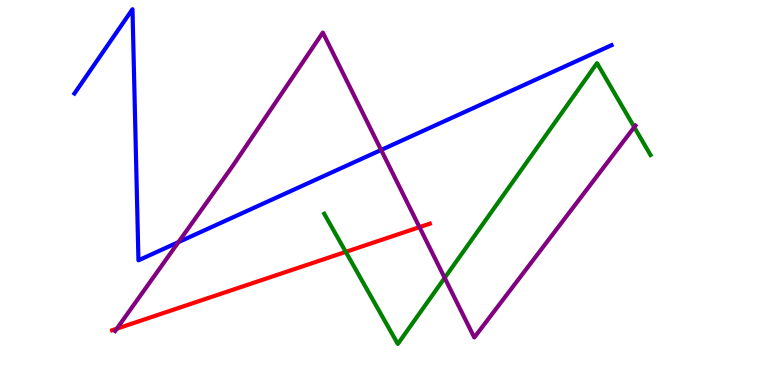[{'lines': ['blue', 'red'], 'intersections': []}, {'lines': ['green', 'red'], 'intersections': [{'x': 4.46, 'y': 3.46}]}, {'lines': ['purple', 'red'], 'intersections': [{'x': 1.51, 'y': 1.46}, {'x': 5.41, 'y': 4.1}]}, {'lines': ['blue', 'green'], 'intersections': []}, {'lines': ['blue', 'purple'], 'intersections': [{'x': 2.3, 'y': 3.71}, {'x': 4.92, 'y': 6.1}]}, {'lines': ['green', 'purple'], 'intersections': [{'x': 5.74, 'y': 2.78}, {'x': 8.18, 'y': 6.7}]}]